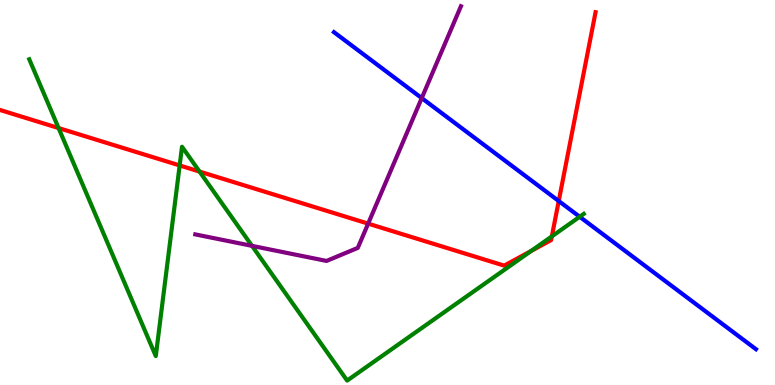[{'lines': ['blue', 'red'], 'intersections': [{'x': 7.21, 'y': 4.78}]}, {'lines': ['green', 'red'], 'intersections': [{'x': 0.756, 'y': 6.67}, {'x': 2.32, 'y': 5.7}, {'x': 2.57, 'y': 5.54}, {'x': 6.85, 'y': 3.48}, {'x': 7.12, 'y': 3.86}]}, {'lines': ['purple', 'red'], 'intersections': [{'x': 4.75, 'y': 4.19}]}, {'lines': ['blue', 'green'], 'intersections': [{'x': 7.48, 'y': 4.37}]}, {'lines': ['blue', 'purple'], 'intersections': [{'x': 5.44, 'y': 7.45}]}, {'lines': ['green', 'purple'], 'intersections': [{'x': 3.25, 'y': 3.61}]}]